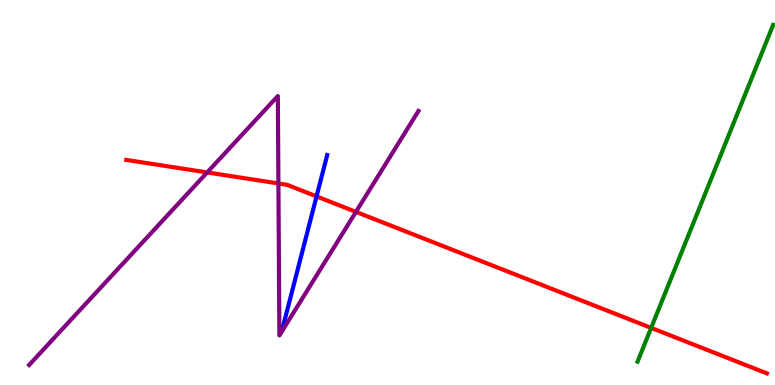[{'lines': ['blue', 'red'], 'intersections': [{'x': 4.08, 'y': 4.9}]}, {'lines': ['green', 'red'], 'intersections': [{'x': 8.4, 'y': 1.48}]}, {'lines': ['purple', 'red'], 'intersections': [{'x': 2.67, 'y': 5.52}, {'x': 3.59, 'y': 5.23}, {'x': 4.59, 'y': 4.5}]}, {'lines': ['blue', 'green'], 'intersections': []}, {'lines': ['blue', 'purple'], 'intersections': []}, {'lines': ['green', 'purple'], 'intersections': []}]